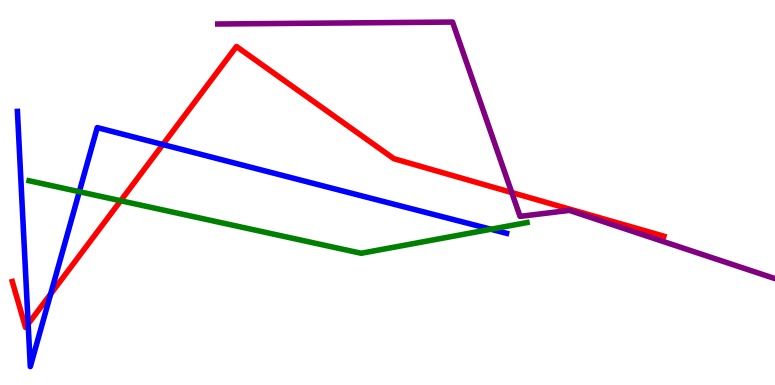[{'lines': ['blue', 'red'], 'intersections': [{'x': 0.363, 'y': 1.59}, {'x': 0.653, 'y': 2.36}, {'x': 2.1, 'y': 6.25}]}, {'lines': ['green', 'red'], 'intersections': [{'x': 1.56, 'y': 4.79}]}, {'lines': ['purple', 'red'], 'intersections': [{'x': 6.6, 'y': 5.0}]}, {'lines': ['blue', 'green'], 'intersections': [{'x': 1.02, 'y': 5.02}, {'x': 6.33, 'y': 4.05}]}, {'lines': ['blue', 'purple'], 'intersections': []}, {'lines': ['green', 'purple'], 'intersections': []}]